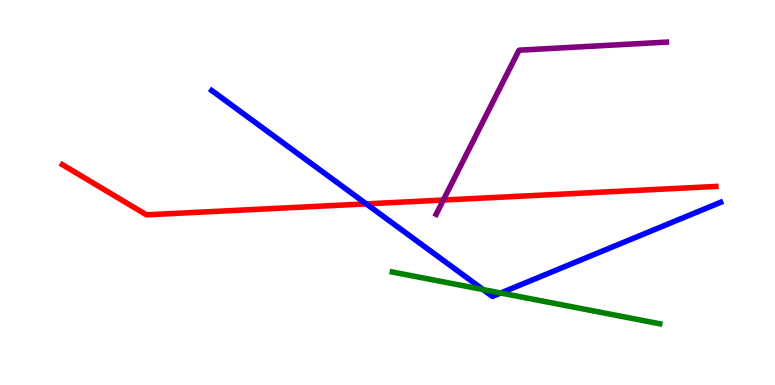[{'lines': ['blue', 'red'], 'intersections': [{'x': 4.73, 'y': 4.7}]}, {'lines': ['green', 'red'], 'intersections': []}, {'lines': ['purple', 'red'], 'intersections': [{'x': 5.72, 'y': 4.8}]}, {'lines': ['blue', 'green'], 'intersections': [{'x': 6.23, 'y': 2.48}, {'x': 6.46, 'y': 2.39}]}, {'lines': ['blue', 'purple'], 'intersections': []}, {'lines': ['green', 'purple'], 'intersections': []}]